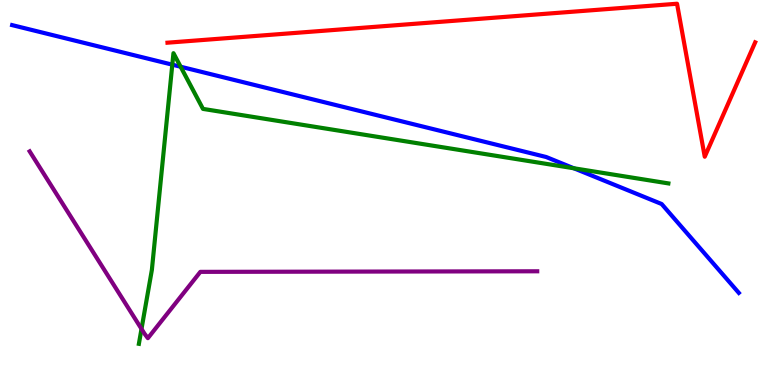[{'lines': ['blue', 'red'], 'intersections': []}, {'lines': ['green', 'red'], 'intersections': []}, {'lines': ['purple', 'red'], 'intersections': []}, {'lines': ['blue', 'green'], 'intersections': [{'x': 2.22, 'y': 8.32}, {'x': 2.33, 'y': 8.27}, {'x': 7.4, 'y': 5.63}]}, {'lines': ['blue', 'purple'], 'intersections': []}, {'lines': ['green', 'purple'], 'intersections': [{'x': 1.83, 'y': 1.46}]}]